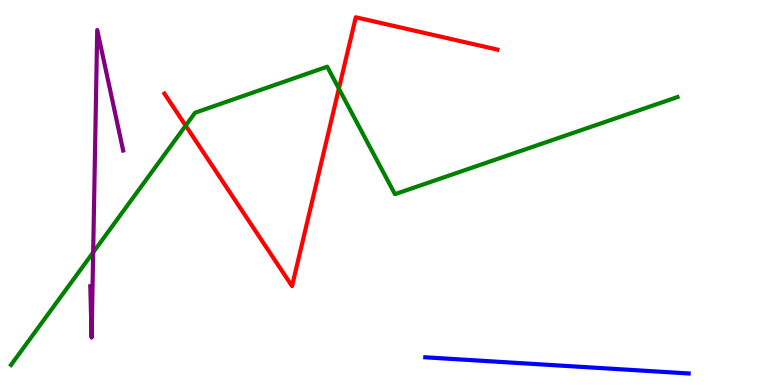[{'lines': ['blue', 'red'], 'intersections': []}, {'lines': ['green', 'red'], 'intersections': [{'x': 2.4, 'y': 6.74}, {'x': 4.37, 'y': 7.7}]}, {'lines': ['purple', 'red'], 'intersections': []}, {'lines': ['blue', 'green'], 'intersections': []}, {'lines': ['blue', 'purple'], 'intersections': []}, {'lines': ['green', 'purple'], 'intersections': [{'x': 1.2, 'y': 3.44}]}]